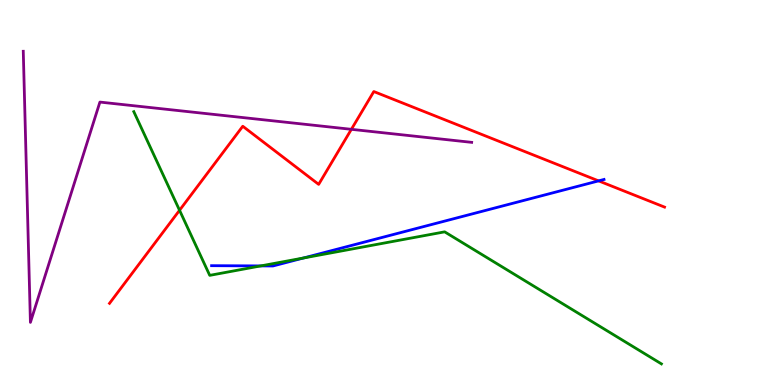[{'lines': ['blue', 'red'], 'intersections': [{'x': 7.72, 'y': 5.3}]}, {'lines': ['green', 'red'], 'intersections': [{'x': 2.32, 'y': 4.54}]}, {'lines': ['purple', 'red'], 'intersections': [{'x': 4.53, 'y': 6.64}]}, {'lines': ['blue', 'green'], 'intersections': [{'x': 3.36, 'y': 3.09}, {'x': 3.91, 'y': 3.3}]}, {'lines': ['blue', 'purple'], 'intersections': []}, {'lines': ['green', 'purple'], 'intersections': []}]